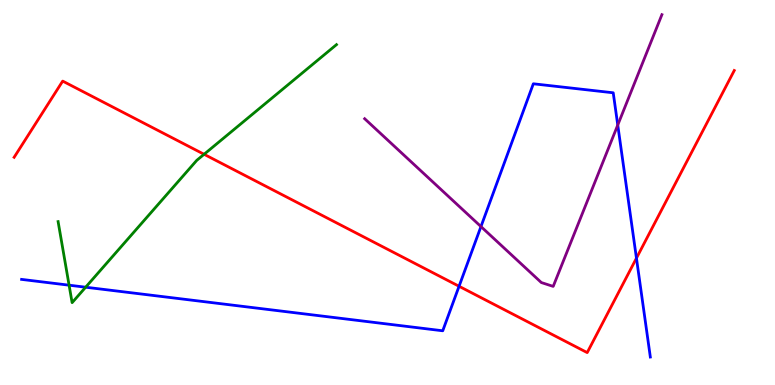[{'lines': ['blue', 'red'], 'intersections': [{'x': 5.92, 'y': 2.56}, {'x': 8.21, 'y': 3.29}]}, {'lines': ['green', 'red'], 'intersections': [{'x': 2.63, 'y': 5.99}]}, {'lines': ['purple', 'red'], 'intersections': []}, {'lines': ['blue', 'green'], 'intersections': [{'x': 0.892, 'y': 2.59}, {'x': 1.11, 'y': 2.54}]}, {'lines': ['blue', 'purple'], 'intersections': [{'x': 6.21, 'y': 4.12}, {'x': 7.97, 'y': 6.75}]}, {'lines': ['green', 'purple'], 'intersections': []}]